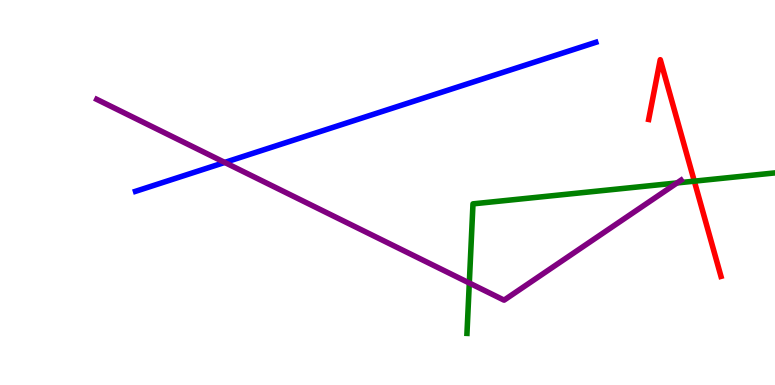[{'lines': ['blue', 'red'], 'intersections': []}, {'lines': ['green', 'red'], 'intersections': [{'x': 8.96, 'y': 5.29}]}, {'lines': ['purple', 'red'], 'intersections': []}, {'lines': ['blue', 'green'], 'intersections': []}, {'lines': ['blue', 'purple'], 'intersections': [{'x': 2.9, 'y': 5.78}]}, {'lines': ['green', 'purple'], 'intersections': [{'x': 6.06, 'y': 2.65}, {'x': 8.74, 'y': 5.25}]}]